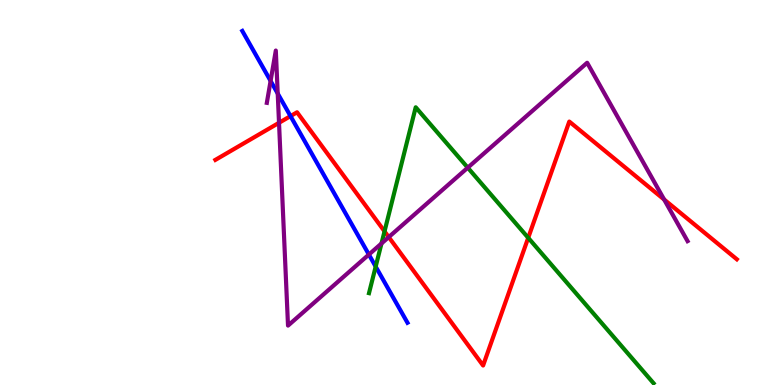[{'lines': ['blue', 'red'], 'intersections': [{'x': 3.75, 'y': 6.98}]}, {'lines': ['green', 'red'], 'intersections': [{'x': 4.96, 'y': 3.99}, {'x': 6.82, 'y': 3.82}]}, {'lines': ['purple', 'red'], 'intersections': [{'x': 3.6, 'y': 6.81}, {'x': 5.02, 'y': 3.84}, {'x': 8.57, 'y': 4.82}]}, {'lines': ['blue', 'green'], 'intersections': [{'x': 4.85, 'y': 3.08}]}, {'lines': ['blue', 'purple'], 'intersections': [{'x': 3.49, 'y': 7.9}, {'x': 3.58, 'y': 7.57}, {'x': 4.76, 'y': 3.39}]}, {'lines': ['green', 'purple'], 'intersections': [{'x': 4.92, 'y': 3.68}, {'x': 6.04, 'y': 5.64}]}]